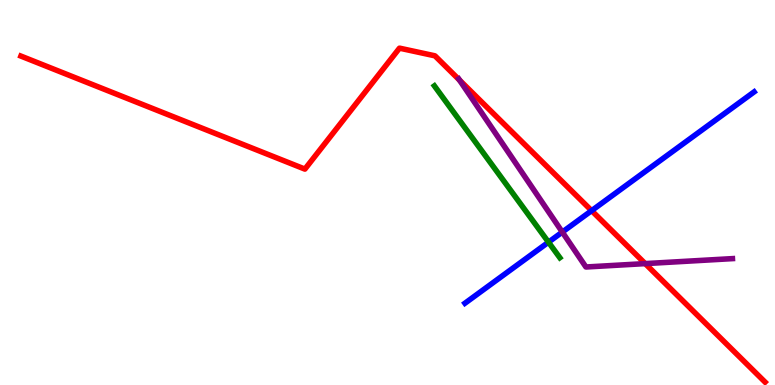[{'lines': ['blue', 'red'], 'intersections': [{'x': 7.63, 'y': 4.53}]}, {'lines': ['green', 'red'], 'intersections': []}, {'lines': ['purple', 'red'], 'intersections': [{'x': 5.93, 'y': 7.92}, {'x': 8.33, 'y': 3.15}]}, {'lines': ['blue', 'green'], 'intersections': [{'x': 7.08, 'y': 3.71}]}, {'lines': ['blue', 'purple'], 'intersections': [{'x': 7.26, 'y': 3.97}]}, {'lines': ['green', 'purple'], 'intersections': []}]